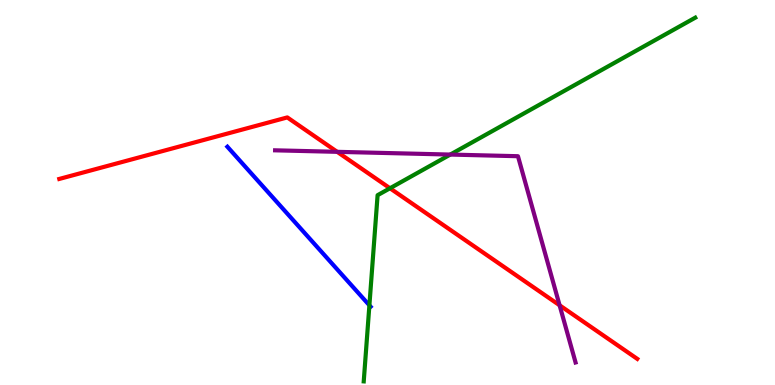[{'lines': ['blue', 'red'], 'intersections': []}, {'lines': ['green', 'red'], 'intersections': [{'x': 5.03, 'y': 5.11}]}, {'lines': ['purple', 'red'], 'intersections': [{'x': 4.35, 'y': 6.06}, {'x': 7.22, 'y': 2.07}]}, {'lines': ['blue', 'green'], 'intersections': [{'x': 4.77, 'y': 2.07}]}, {'lines': ['blue', 'purple'], 'intersections': []}, {'lines': ['green', 'purple'], 'intersections': [{'x': 5.81, 'y': 5.99}]}]